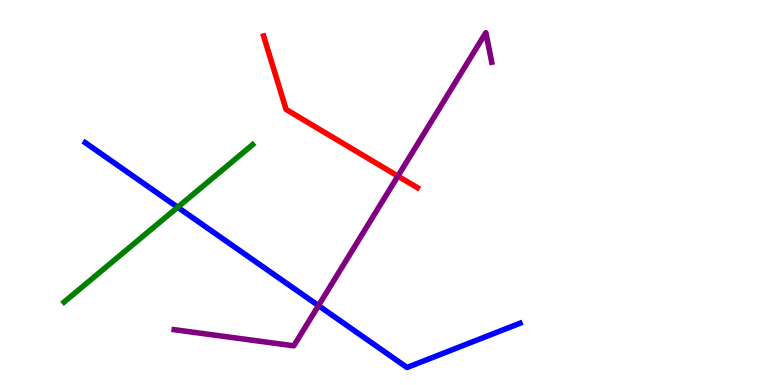[{'lines': ['blue', 'red'], 'intersections': []}, {'lines': ['green', 'red'], 'intersections': []}, {'lines': ['purple', 'red'], 'intersections': [{'x': 5.13, 'y': 5.43}]}, {'lines': ['blue', 'green'], 'intersections': [{'x': 2.29, 'y': 4.62}]}, {'lines': ['blue', 'purple'], 'intersections': [{'x': 4.11, 'y': 2.06}]}, {'lines': ['green', 'purple'], 'intersections': []}]